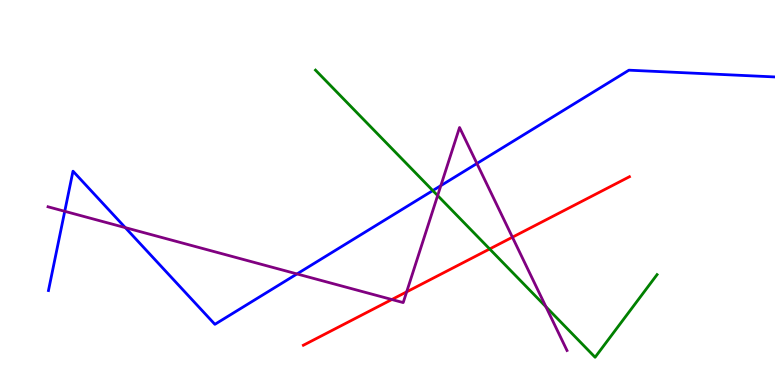[{'lines': ['blue', 'red'], 'intersections': []}, {'lines': ['green', 'red'], 'intersections': [{'x': 6.32, 'y': 3.53}]}, {'lines': ['purple', 'red'], 'intersections': [{'x': 5.06, 'y': 2.22}, {'x': 5.25, 'y': 2.42}, {'x': 6.61, 'y': 3.84}]}, {'lines': ['blue', 'green'], 'intersections': [{'x': 5.58, 'y': 5.05}]}, {'lines': ['blue', 'purple'], 'intersections': [{'x': 0.835, 'y': 4.51}, {'x': 1.62, 'y': 4.09}, {'x': 3.83, 'y': 2.88}, {'x': 5.69, 'y': 5.18}, {'x': 6.15, 'y': 5.75}]}, {'lines': ['green', 'purple'], 'intersections': [{'x': 5.65, 'y': 4.92}, {'x': 7.04, 'y': 2.03}]}]